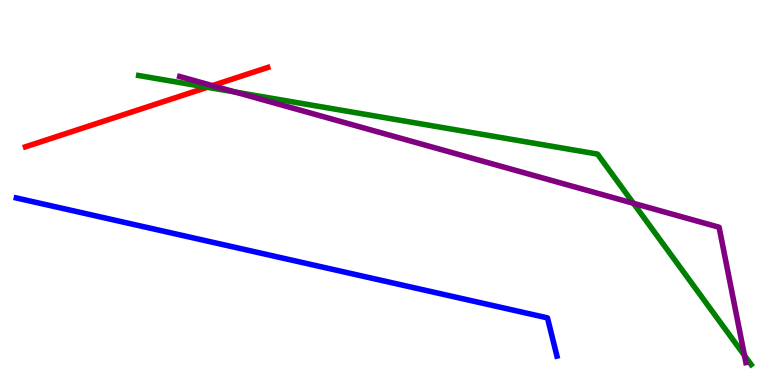[{'lines': ['blue', 'red'], 'intersections': []}, {'lines': ['green', 'red'], 'intersections': [{'x': 2.67, 'y': 7.73}]}, {'lines': ['purple', 'red'], 'intersections': [{'x': 2.74, 'y': 7.78}]}, {'lines': ['blue', 'green'], 'intersections': []}, {'lines': ['blue', 'purple'], 'intersections': []}, {'lines': ['green', 'purple'], 'intersections': [{'x': 3.04, 'y': 7.61}, {'x': 8.17, 'y': 4.72}, {'x': 9.61, 'y': 0.767}]}]